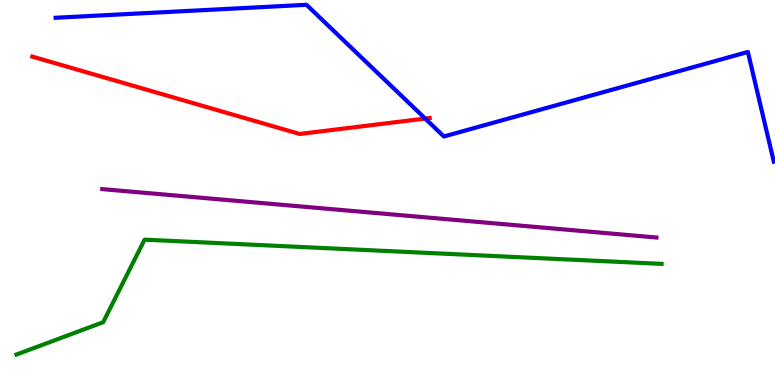[{'lines': ['blue', 'red'], 'intersections': [{'x': 5.49, 'y': 6.92}]}, {'lines': ['green', 'red'], 'intersections': []}, {'lines': ['purple', 'red'], 'intersections': []}, {'lines': ['blue', 'green'], 'intersections': []}, {'lines': ['blue', 'purple'], 'intersections': []}, {'lines': ['green', 'purple'], 'intersections': []}]